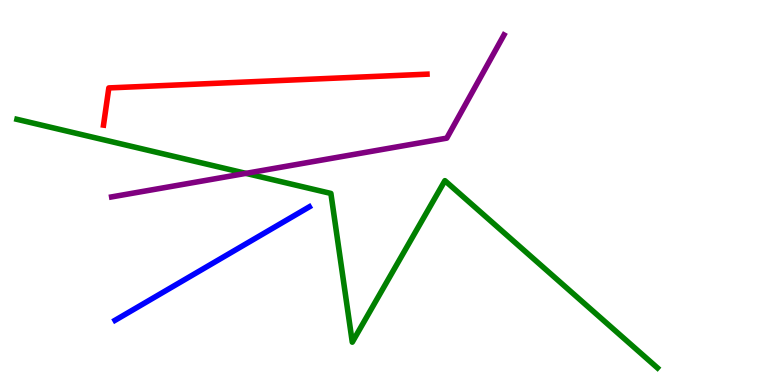[{'lines': ['blue', 'red'], 'intersections': []}, {'lines': ['green', 'red'], 'intersections': []}, {'lines': ['purple', 'red'], 'intersections': []}, {'lines': ['blue', 'green'], 'intersections': []}, {'lines': ['blue', 'purple'], 'intersections': []}, {'lines': ['green', 'purple'], 'intersections': [{'x': 3.17, 'y': 5.5}]}]